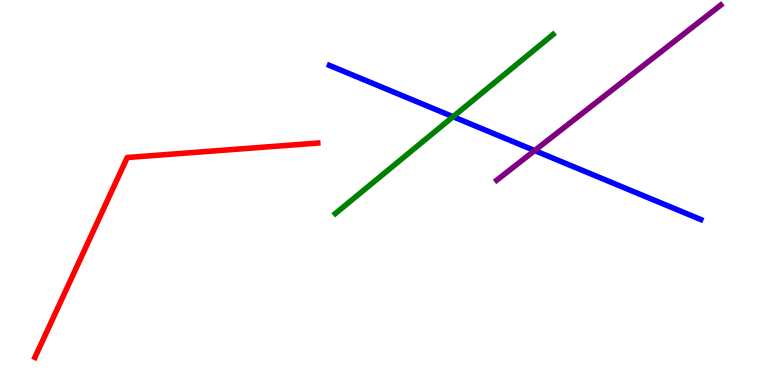[{'lines': ['blue', 'red'], 'intersections': []}, {'lines': ['green', 'red'], 'intersections': []}, {'lines': ['purple', 'red'], 'intersections': []}, {'lines': ['blue', 'green'], 'intersections': [{'x': 5.85, 'y': 6.97}]}, {'lines': ['blue', 'purple'], 'intersections': [{'x': 6.9, 'y': 6.09}]}, {'lines': ['green', 'purple'], 'intersections': []}]